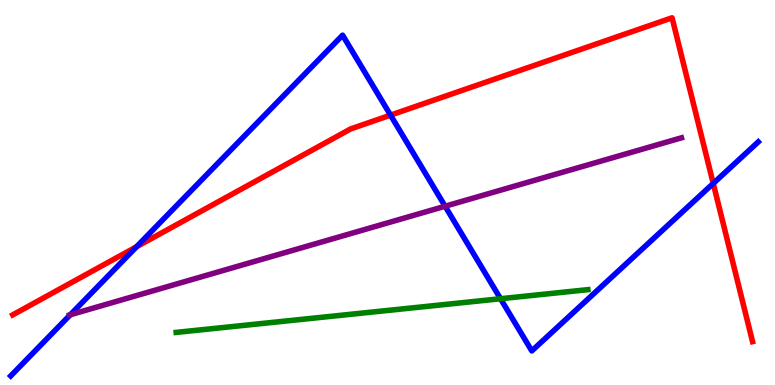[{'lines': ['blue', 'red'], 'intersections': [{'x': 1.76, 'y': 3.59}, {'x': 5.04, 'y': 7.01}, {'x': 9.2, 'y': 5.24}]}, {'lines': ['green', 'red'], 'intersections': []}, {'lines': ['purple', 'red'], 'intersections': []}, {'lines': ['blue', 'green'], 'intersections': [{'x': 6.46, 'y': 2.24}]}, {'lines': ['blue', 'purple'], 'intersections': [{'x': 0.907, 'y': 1.82}, {'x': 5.74, 'y': 4.64}]}, {'lines': ['green', 'purple'], 'intersections': []}]